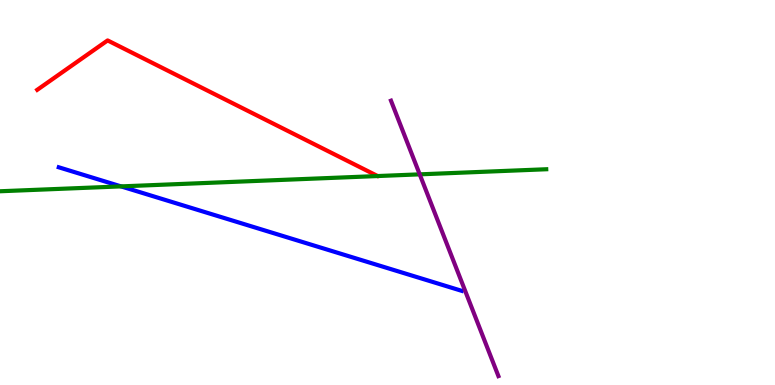[{'lines': ['blue', 'red'], 'intersections': []}, {'lines': ['green', 'red'], 'intersections': []}, {'lines': ['purple', 'red'], 'intersections': []}, {'lines': ['blue', 'green'], 'intersections': [{'x': 1.56, 'y': 5.16}]}, {'lines': ['blue', 'purple'], 'intersections': []}, {'lines': ['green', 'purple'], 'intersections': [{'x': 5.42, 'y': 5.47}]}]